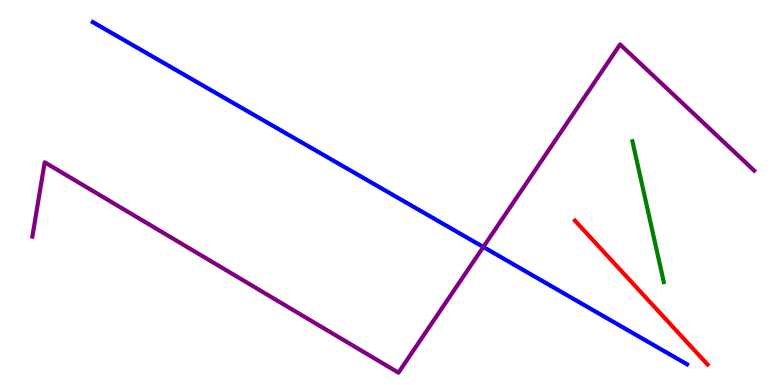[{'lines': ['blue', 'red'], 'intersections': []}, {'lines': ['green', 'red'], 'intersections': []}, {'lines': ['purple', 'red'], 'intersections': []}, {'lines': ['blue', 'green'], 'intersections': []}, {'lines': ['blue', 'purple'], 'intersections': [{'x': 6.24, 'y': 3.58}]}, {'lines': ['green', 'purple'], 'intersections': []}]